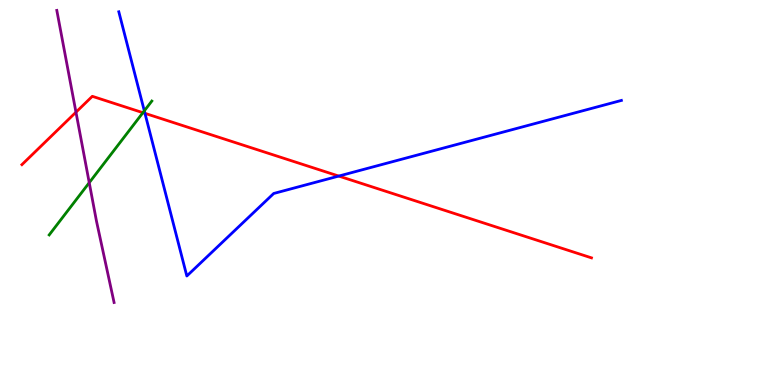[{'lines': ['blue', 'red'], 'intersections': [{'x': 1.87, 'y': 7.06}, {'x': 4.37, 'y': 5.43}]}, {'lines': ['green', 'red'], 'intersections': [{'x': 1.84, 'y': 7.07}]}, {'lines': ['purple', 'red'], 'intersections': [{'x': 0.98, 'y': 7.09}]}, {'lines': ['blue', 'green'], 'intersections': [{'x': 1.86, 'y': 7.12}]}, {'lines': ['blue', 'purple'], 'intersections': []}, {'lines': ['green', 'purple'], 'intersections': [{'x': 1.15, 'y': 5.25}]}]